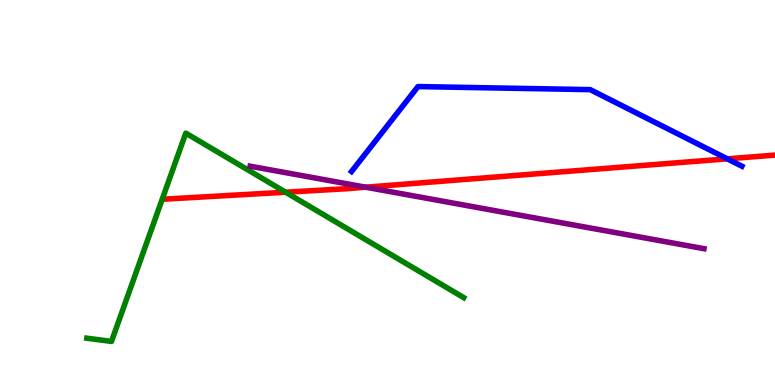[{'lines': ['blue', 'red'], 'intersections': [{'x': 9.38, 'y': 5.87}]}, {'lines': ['green', 'red'], 'intersections': [{'x': 3.69, 'y': 5.01}]}, {'lines': ['purple', 'red'], 'intersections': [{'x': 4.72, 'y': 5.14}]}, {'lines': ['blue', 'green'], 'intersections': []}, {'lines': ['blue', 'purple'], 'intersections': []}, {'lines': ['green', 'purple'], 'intersections': []}]